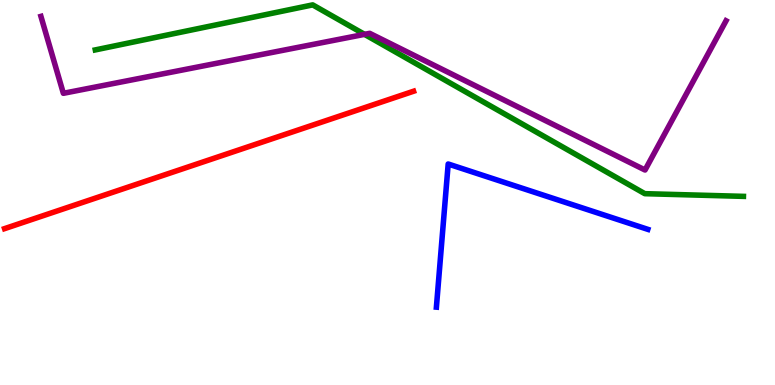[{'lines': ['blue', 'red'], 'intersections': []}, {'lines': ['green', 'red'], 'intersections': []}, {'lines': ['purple', 'red'], 'intersections': []}, {'lines': ['blue', 'green'], 'intersections': []}, {'lines': ['blue', 'purple'], 'intersections': []}, {'lines': ['green', 'purple'], 'intersections': [{'x': 4.7, 'y': 9.11}]}]